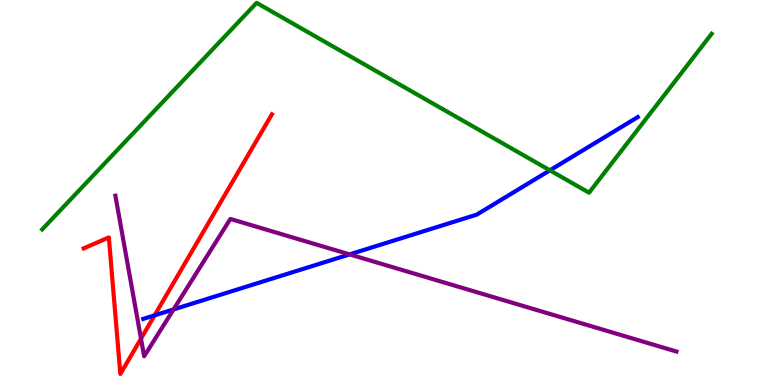[{'lines': ['blue', 'red'], 'intersections': [{'x': 1.99, 'y': 1.81}]}, {'lines': ['green', 'red'], 'intersections': []}, {'lines': ['purple', 'red'], 'intersections': [{'x': 1.82, 'y': 1.2}]}, {'lines': ['blue', 'green'], 'intersections': [{'x': 7.1, 'y': 5.58}]}, {'lines': ['blue', 'purple'], 'intersections': [{'x': 2.24, 'y': 1.96}, {'x': 4.51, 'y': 3.39}]}, {'lines': ['green', 'purple'], 'intersections': []}]